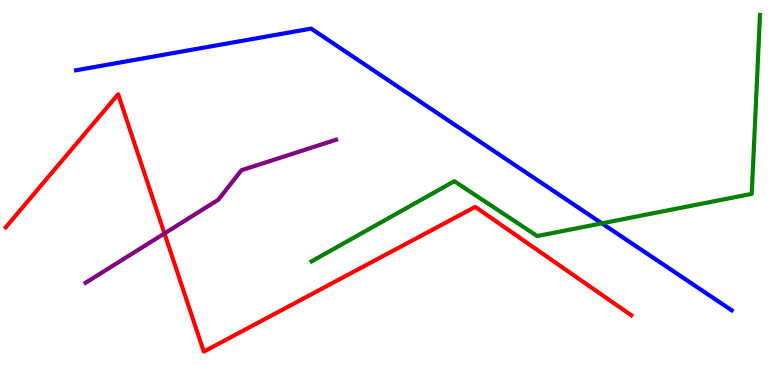[{'lines': ['blue', 'red'], 'intersections': []}, {'lines': ['green', 'red'], 'intersections': []}, {'lines': ['purple', 'red'], 'intersections': [{'x': 2.12, 'y': 3.94}]}, {'lines': ['blue', 'green'], 'intersections': [{'x': 7.77, 'y': 4.2}]}, {'lines': ['blue', 'purple'], 'intersections': []}, {'lines': ['green', 'purple'], 'intersections': []}]